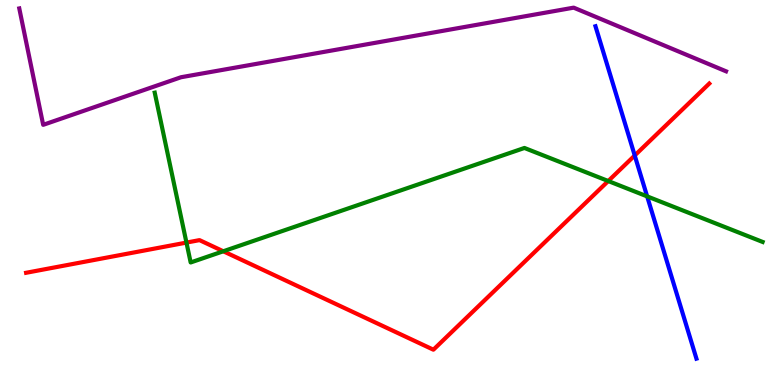[{'lines': ['blue', 'red'], 'intersections': [{'x': 8.19, 'y': 5.96}]}, {'lines': ['green', 'red'], 'intersections': [{'x': 2.41, 'y': 3.7}, {'x': 2.88, 'y': 3.47}, {'x': 7.85, 'y': 5.3}]}, {'lines': ['purple', 'red'], 'intersections': []}, {'lines': ['blue', 'green'], 'intersections': [{'x': 8.35, 'y': 4.9}]}, {'lines': ['blue', 'purple'], 'intersections': []}, {'lines': ['green', 'purple'], 'intersections': []}]